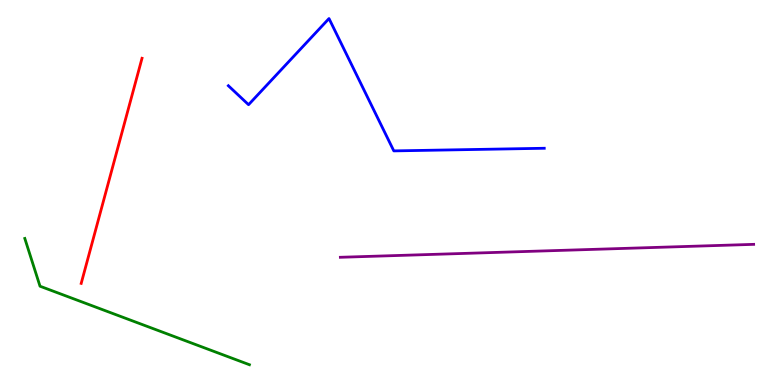[{'lines': ['blue', 'red'], 'intersections': []}, {'lines': ['green', 'red'], 'intersections': []}, {'lines': ['purple', 'red'], 'intersections': []}, {'lines': ['blue', 'green'], 'intersections': []}, {'lines': ['blue', 'purple'], 'intersections': []}, {'lines': ['green', 'purple'], 'intersections': []}]